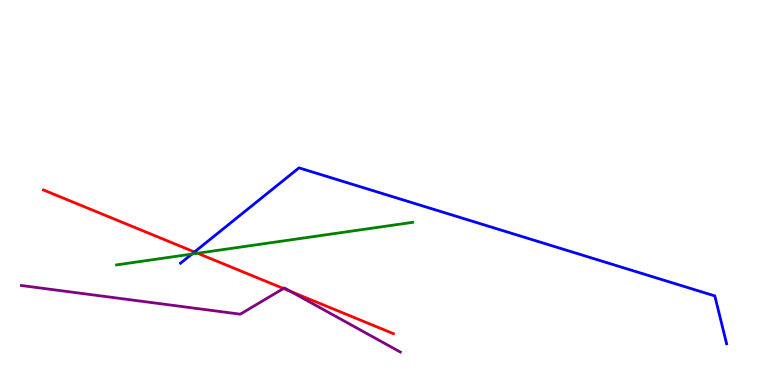[{'lines': ['blue', 'red'], 'intersections': [{'x': 2.51, 'y': 3.46}]}, {'lines': ['green', 'red'], 'intersections': [{'x': 2.55, 'y': 3.42}]}, {'lines': ['purple', 'red'], 'intersections': [{'x': 3.66, 'y': 2.51}, {'x': 3.75, 'y': 2.43}]}, {'lines': ['blue', 'green'], 'intersections': [{'x': 2.48, 'y': 3.4}]}, {'lines': ['blue', 'purple'], 'intersections': []}, {'lines': ['green', 'purple'], 'intersections': []}]